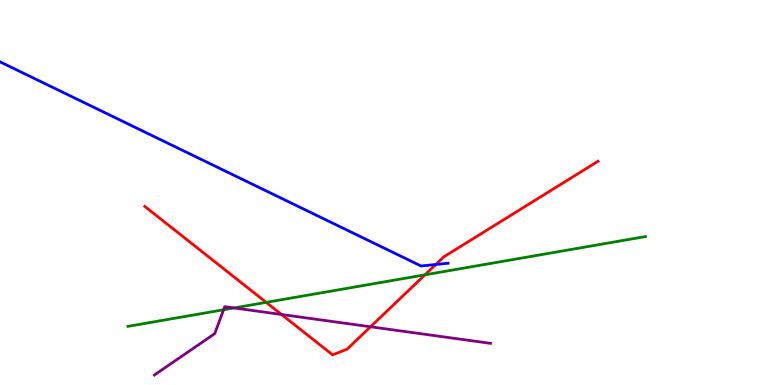[{'lines': ['blue', 'red'], 'intersections': [{'x': 5.62, 'y': 3.13}]}, {'lines': ['green', 'red'], 'intersections': [{'x': 3.43, 'y': 2.15}, {'x': 5.48, 'y': 2.86}]}, {'lines': ['purple', 'red'], 'intersections': [{'x': 3.63, 'y': 1.83}, {'x': 4.78, 'y': 1.51}]}, {'lines': ['blue', 'green'], 'intersections': []}, {'lines': ['blue', 'purple'], 'intersections': []}, {'lines': ['green', 'purple'], 'intersections': [{'x': 2.88, 'y': 1.95}, {'x': 3.02, 'y': 2.0}]}]